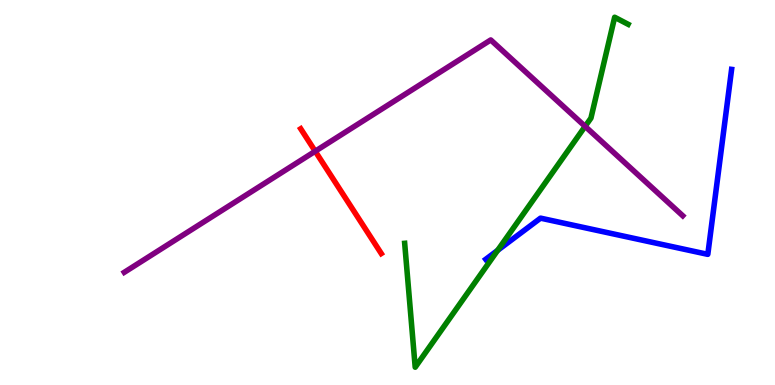[{'lines': ['blue', 'red'], 'intersections': []}, {'lines': ['green', 'red'], 'intersections': []}, {'lines': ['purple', 'red'], 'intersections': [{'x': 4.07, 'y': 6.07}]}, {'lines': ['blue', 'green'], 'intersections': [{'x': 6.42, 'y': 3.5}]}, {'lines': ['blue', 'purple'], 'intersections': []}, {'lines': ['green', 'purple'], 'intersections': [{'x': 7.55, 'y': 6.72}]}]